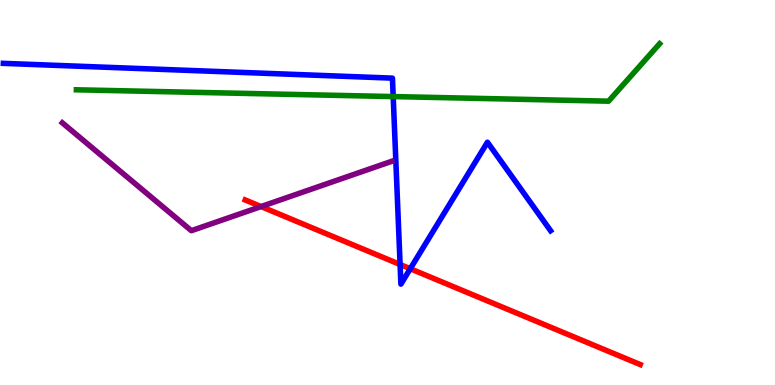[{'lines': ['blue', 'red'], 'intersections': [{'x': 5.16, 'y': 3.13}, {'x': 5.29, 'y': 3.02}]}, {'lines': ['green', 'red'], 'intersections': []}, {'lines': ['purple', 'red'], 'intersections': [{'x': 3.37, 'y': 4.63}]}, {'lines': ['blue', 'green'], 'intersections': [{'x': 5.07, 'y': 7.49}]}, {'lines': ['blue', 'purple'], 'intersections': []}, {'lines': ['green', 'purple'], 'intersections': []}]